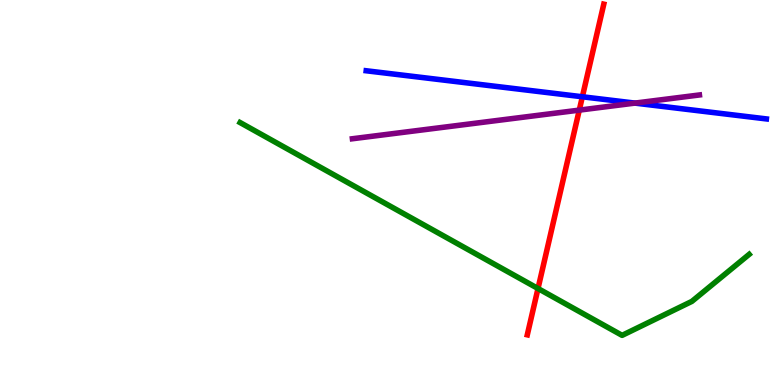[{'lines': ['blue', 'red'], 'intersections': [{'x': 7.51, 'y': 7.49}]}, {'lines': ['green', 'red'], 'intersections': [{'x': 6.94, 'y': 2.51}]}, {'lines': ['purple', 'red'], 'intersections': [{'x': 7.47, 'y': 7.14}]}, {'lines': ['blue', 'green'], 'intersections': []}, {'lines': ['blue', 'purple'], 'intersections': [{'x': 8.19, 'y': 7.32}]}, {'lines': ['green', 'purple'], 'intersections': []}]